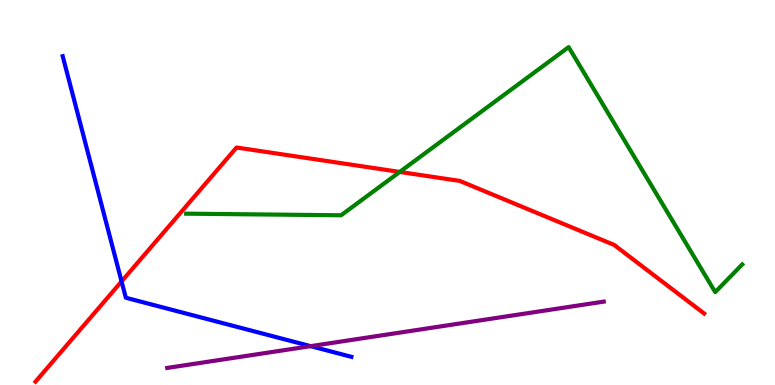[{'lines': ['blue', 'red'], 'intersections': [{'x': 1.57, 'y': 2.69}]}, {'lines': ['green', 'red'], 'intersections': [{'x': 5.16, 'y': 5.53}]}, {'lines': ['purple', 'red'], 'intersections': []}, {'lines': ['blue', 'green'], 'intersections': []}, {'lines': ['blue', 'purple'], 'intersections': [{'x': 4.01, 'y': 1.01}]}, {'lines': ['green', 'purple'], 'intersections': []}]